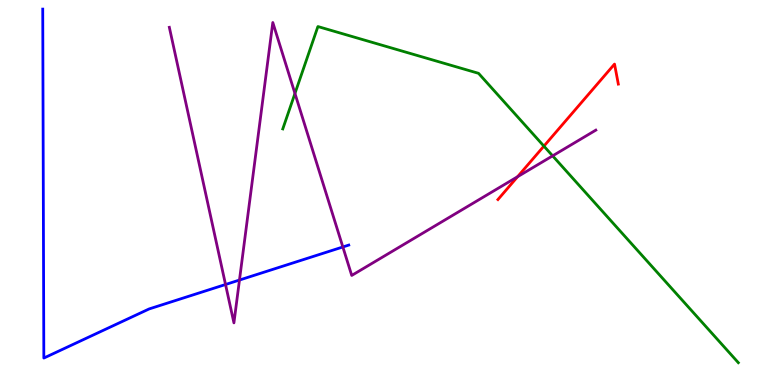[{'lines': ['blue', 'red'], 'intersections': []}, {'lines': ['green', 'red'], 'intersections': [{'x': 7.02, 'y': 6.2}]}, {'lines': ['purple', 'red'], 'intersections': [{'x': 6.68, 'y': 5.41}]}, {'lines': ['blue', 'green'], 'intersections': []}, {'lines': ['blue', 'purple'], 'intersections': [{'x': 2.91, 'y': 2.61}, {'x': 3.09, 'y': 2.73}, {'x': 4.42, 'y': 3.59}]}, {'lines': ['green', 'purple'], 'intersections': [{'x': 3.81, 'y': 7.57}, {'x': 7.13, 'y': 5.95}]}]